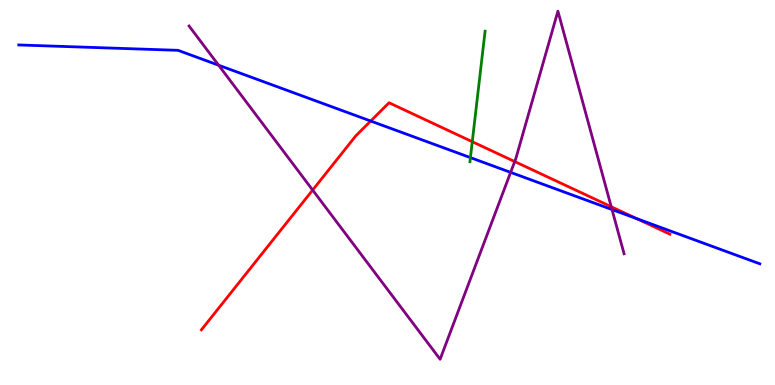[{'lines': ['blue', 'red'], 'intersections': [{'x': 4.78, 'y': 6.86}, {'x': 8.21, 'y': 4.32}]}, {'lines': ['green', 'red'], 'intersections': [{'x': 6.09, 'y': 6.32}]}, {'lines': ['purple', 'red'], 'intersections': [{'x': 4.03, 'y': 5.06}, {'x': 6.64, 'y': 5.8}, {'x': 7.89, 'y': 4.63}]}, {'lines': ['blue', 'green'], 'intersections': [{'x': 6.07, 'y': 5.91}]}, {'lines': ['blue', 'purple'], 'intersections': [{'x': 2.82, 'y': 8.31}, {'x': 6.59, 'y': 5.52}, {'x': 7.9, 'y': 4.56}]}, {'lines': ['green', 'purple'], 'intersections': []}]